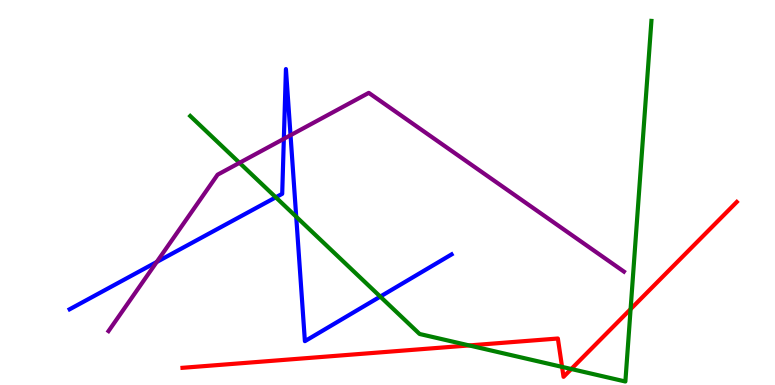[{'lines': ['blue', 'red'], 'intersections': []}, {'lines': ['green', 'red'], 'intersections': [{'x': 6.05, 'y': 1.03}, {'x': 7.25, 'y': 0.471}, {'x': 7.37, 'y': 0.415}, {'x': 8.14, 'y': 1.97}]}, {'lines': ['purple', 'red'], 'intersections': []}, {'lines': ['blue', 'green'], 'intersections': [{'x': 3.56, 'y': 4.88}, {'x': 3.82, 'y': 4.37}, {'x': 4.91, 'y': 2.3}]}, {'lines': ['blue', 'purple'], 'intersections': [{'x': 2.02, 'y': 3.2}, {'x': 3.66, 'y': 6.39}, {'x': 3.75, 'y': 6.49}]}, {'lines': ['green', 'purple'], 'intersections': [{'x': 3.09, 'y': 5.77}]}]